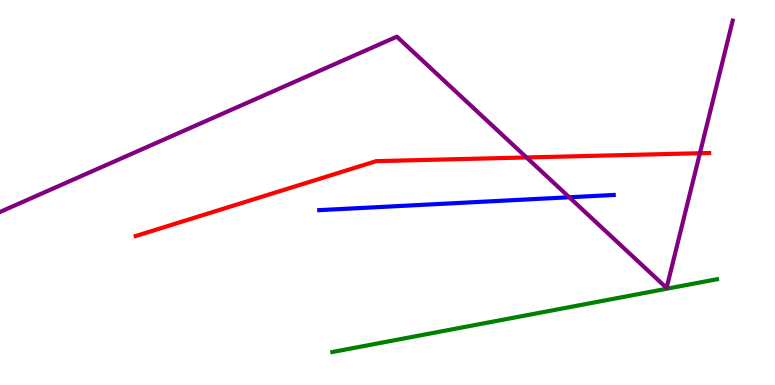[{'lines': ['blue', 'red'], 'intersections': []}, {'lines': ['green', 'red'], 'intersections': []}, {'lines': ['purple', 'red'], 'intersections': [{'x': 6.79, 'y': 5.91}, {'x': 9.03, 'y': 6.02}]}, {'lines': ['blue', 'green'], 'intersections': []}, {'lines': ['blue', 'purple'], 'intersections': [{'x': 7.35, 'y': 4.88}]}, {'lines': ['green', 'purple'], 'intersections': []}]